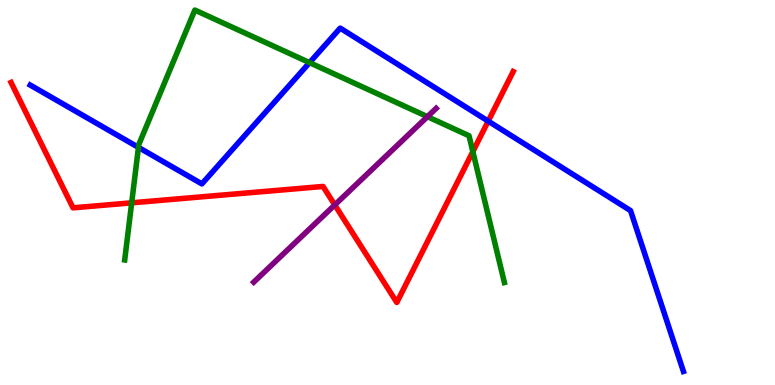[{'lines': ['blue', 'red'], 'intersections': [{'x': 6.3, 'y': 6.85}]}, {'lines': ['green', 'red'], 'intersections': [{'x': 1.7, 'y': 4.73}, {'x': 6.1, 'y': 6.06}]}, {'lines': ['purple', 'red'], 'intersections': [{'x': 4.32, 'y': 4.68}]}, {'lines': ['blue', 'green'], 'intersections': [{'x': 1.79, 'y': 6.17}, {'x': 3.99, 'y': 8.37}]}, {'lines': ['blue', 'purple'], 'intersections': []}, {'lines': ['green', 'purple'], 'intersections': [{'x': 5.52, 'y': 6.97}]}]